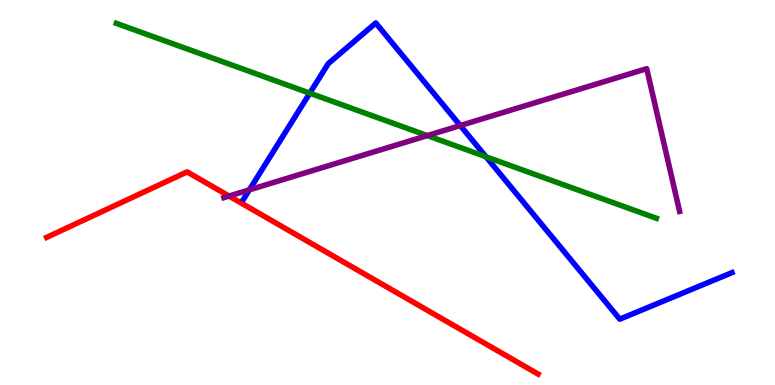[{'lines': ['blue', 'red'], 'intersections': []}, {'lines': ['green', 'red'], 'intersections': []}, {'lines': ['purple', 'red'], 'intersections': [{'x': 2.96, 'y': 4.91}]}, {'lines': ['blue', 'green'], 'intersections': [{'x': 4.0, 'y': 7.58}, {'x': 6.27, 'y': 5.93}]}, {'lines': ['blue', 'purple'], 'intersections': [{'x': 3.22, 'y': 5.07}, {'x': 5.94, 'y': 6.74}]}, {'lines': ['green', 'purple'], 'intersections': [{'x': 5.51, 'y': 6.48}]}]